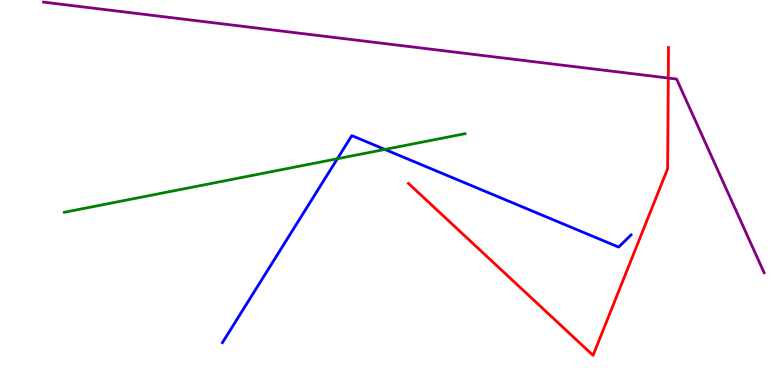[{'lines': ['blue', 'red'], 'intersections': []}, {'lines': ['green', 'red'], 'intersections': []}, {'lines': ['purple', 'red'], 'intersections': [{'x': 8.62, 'y': 7.97}]}, {'lines': ['blue', 'green'], 'intersections': [{'x': 4.35, 'y': 5.88}, {'x': 4.97, 'y': 6.12}]}, {'lines': ['blue', 'purple'], 'intersections': []}, {'lines': ['green', 'purple'], 'intersections': []}]